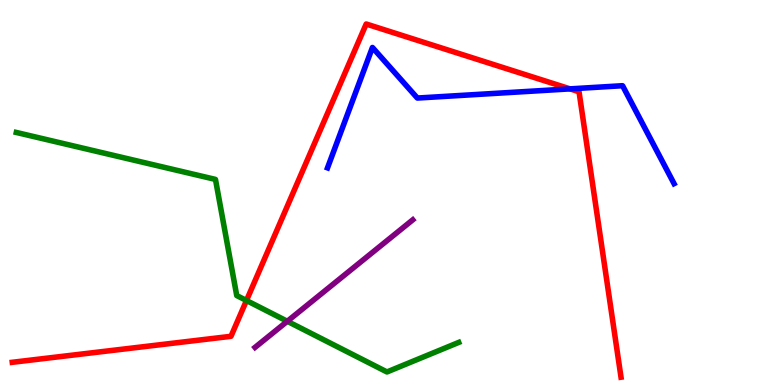[{'lines': ['blue', 'red'], 'intersections': [{'x': 7.36, 'y': 7.69}]}, {'lines': ['green', 'red'], 'intersections': [{'x': 3.18, 'y': 2.19}]}, {'lines': ['purple', 'red'], 'intersections': []}, {'lines': ['blue', 'green'], 'intersections': []}, {'lines': ['blue', 'purple'], 'intersections': []}, {'lines': ['green', 'purple'], 'intersections': [{'x': 3.71, 'y': 1.66}]}]